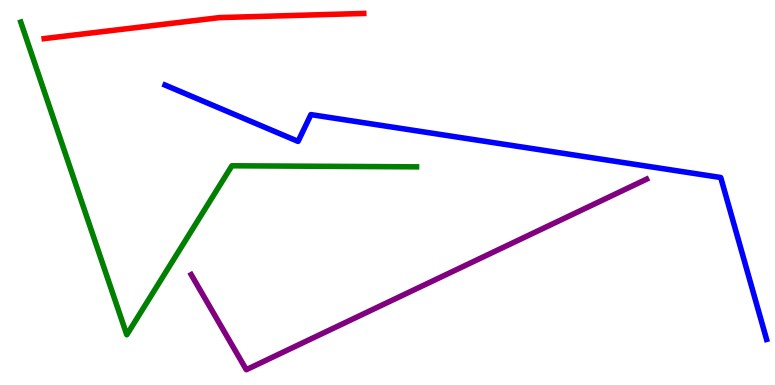[{'lines': ['blue', 'red'], 'intersections': []}, {'lines': ['green', 'red'], 'intersections': []}, {'lines': ['purple', 'red'], 'intersections': []}, {'lines': ['blue', 'green'], 'intersections': []}, {'lines': ['blue', 'purple'], 'intersections': []}, {'lines': ['green', 'purple'], 'intersections': []}]